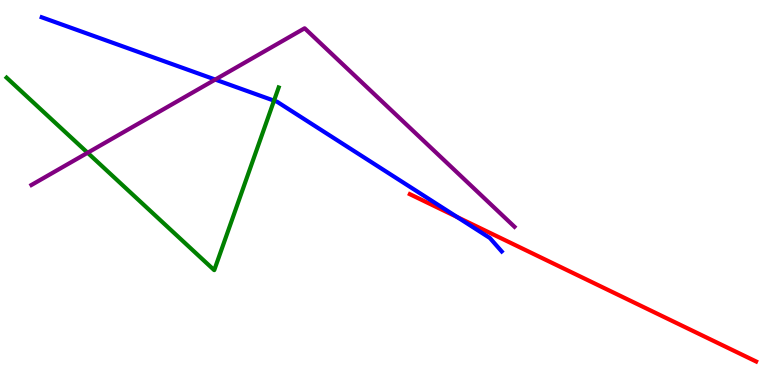[{'lines': ['blue', 'red'], 'intersections': [{'x': 5.9, 'y': 4.36}]}, {'lines': ['green', 'red'], 'intersections': []}, {'lines': ['purple', 'red'], 'intersections': []}, {'lines': ['blue', 'green'], 'intersections': [{'x': 3.54, 'y': 7.39}]}, {'lines': ['blue', 'purple'], 'intersections': [{'x': 2.78, 'y': 7.93}]}, {'lines': ['green', 'purple'], 'intersections': [{'x': 1.13, 'y': 6.03}]}]